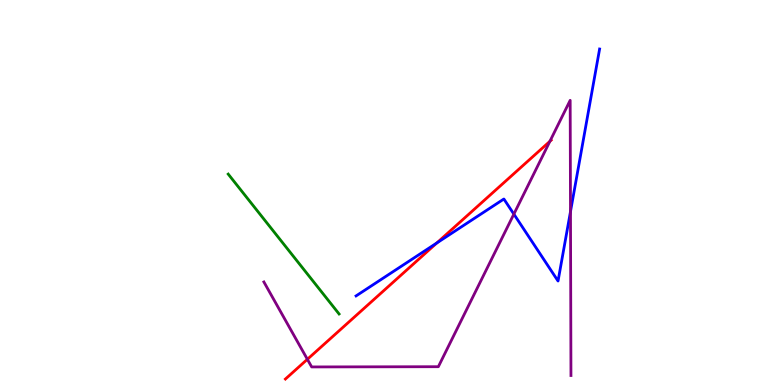[{'lines': ['blue', 'red'], 'intersections': [{'x': 5.64, 'y': 3.69}]}, {'lines': ['green', 'red'], 'intersections': []}, {'lines': ['purple', 'red'], 'intersections': [{'x': 3.97, 'y': 0.668}, {'x': 7.1, 'y': 6.33}]}, {'lines': ['blue', 'green'], 'intersections': []}, {'lines': ['blue', 'purple'], 'intersections': [{'x': 6.63, 'y': 4.44}, {'x': 7.36, 'y': 4.5}]}, {'lines': ['green', 'purple'], 'intersections': []}]